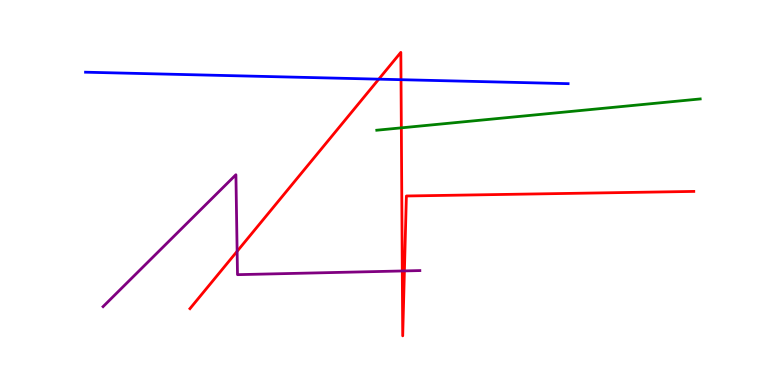[{'lines': ['blue', 'red'], 'intersections': [{'x': 4.89, 'y': 7.94}, {'x': 5.17, 'y': 7.93}]}, {'lines': ['green', 'red'], 'intersections': [{'x': 5.18, 'y': 6.68}]}, {'lines': ['purple', 'red'], 'intersections': [{'x': 3.06, 'y': 3.47}, {'x': 5.19, 'y': 2.96}, {'x': 5.22, 'y': 2.96}]}, {'lines': ['blue', 'green'], 'intersections': []}, {'lines': ['blue', 'purple'], 'intersections': []}, {'lines': ['green', 'purple'], 'intersections': []}]